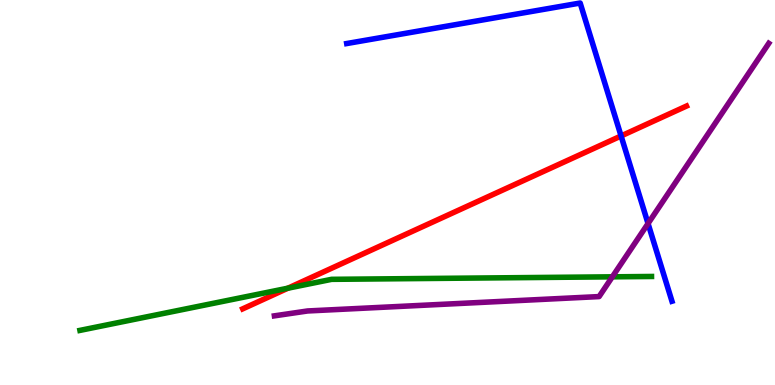[{'lines': ['blue', 'red'], 'intersections': [{'x': 8.01, 'y': 6.47}]}, {'lines': ['green', 'red'], 'intersections': [{'x': 3.71, 'y': 2.51}]}, {'lines': ['purple', 'red'], 'intersections': []}, {'lines': ['blue', 'green'], 'intersections': []}, {'lines': ['blue', 'purple'], 'intersections': [{'x': 8.36, 'y': 4.19}]}, {'lines': ['green', 'purple'], 'intersections': [{'x': 7.9, 'y': 2.81}]}]